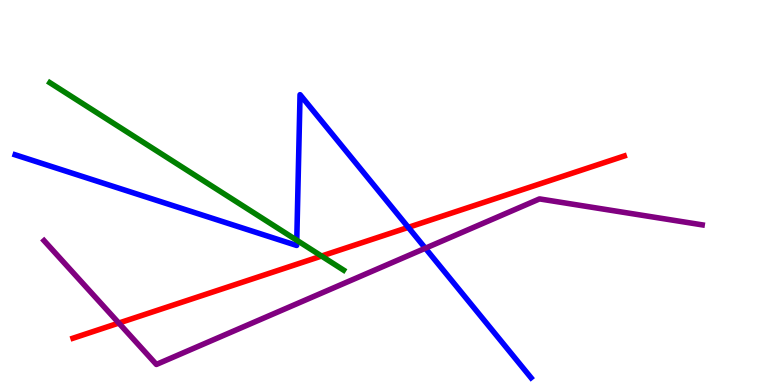[{'lines': ['blue', 'red'], 'intersections': [{'x': 5.27, 'y': 4.09}]}, {'lines': ['green', 'red'], 'intersections': [{'x': 4.15, 'y': 3.35}]}, {'lines': ['purple', 'red'], 'intersections': [{'x': 1.53, 'y': 1.61}]}, {'lines': ['blue', 'green'], 'intersections': [{'x': 3.83, 'y': 3.76}]}, {'lines': ['blue', 'purple'], 'intersections': [{'x': 5.49, 'y': 3.55}]}, {'lines': ['green', 'purple'], 'intersections': []}]